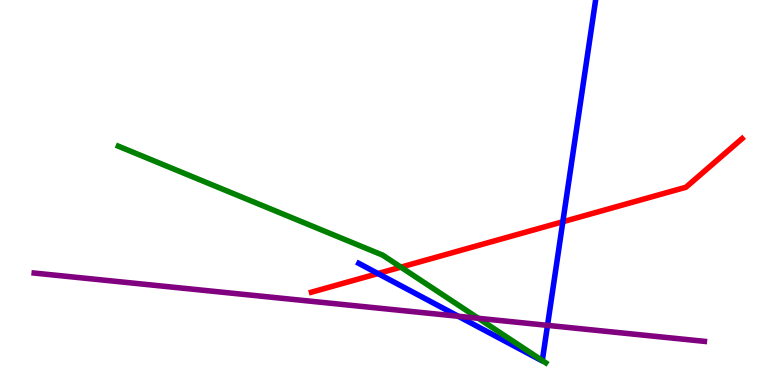[{'lines': ['blue', 'red'], 'intersections': [{'x': 4.88, 'y': 2.89}, {'x': 7.26, 'y': 4.24}]}, {'lines': ['green', 'red'], 'intersections': [{'x': 5.17, 'y': 3.06}]}, {'lines': ['purple', 'red'], 'intersections': []}, {'lines': ['blue', 'green'], 'intersections': [{'x': 7.0, 'y': 0.635}]}, {'lines': ['blue', 'purple'], 'intersections': [{'x': 5.91, 'y': 1.79}, {'x': 7.06, 'y': 1.55}]}, {'lines': ['green', 'purple'], 'intersections': [{'x': 6.17, 'y': 1.73}]}]